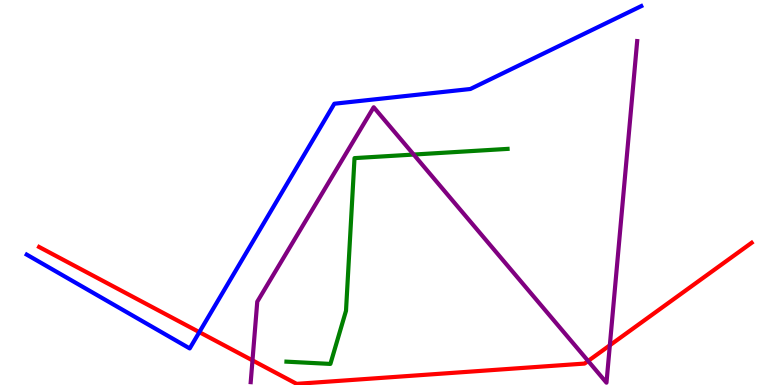[{'lines': ['blue', 'red'], 'intersections': [{'x': 2.57, 'y': 1.37}]}, {'lines': ['green', 'red'], 'intersections': []}, {'lines': ['purple', 'red'], 'intersections': [{'x': 3.26, 'y': 0.639}, {'x': 7.59, 'y': 0.624}, {'x': 7.87, 'y': 1.03}]}, {'lines': ['blue', 'green'], 'intersections': []}, {'lines': ['blue', 'purple'], 'intersections': []}, {'lines': ['green', 'purple'], 'intersections': [{'x': 5.34, 'y': 5.99}]}]